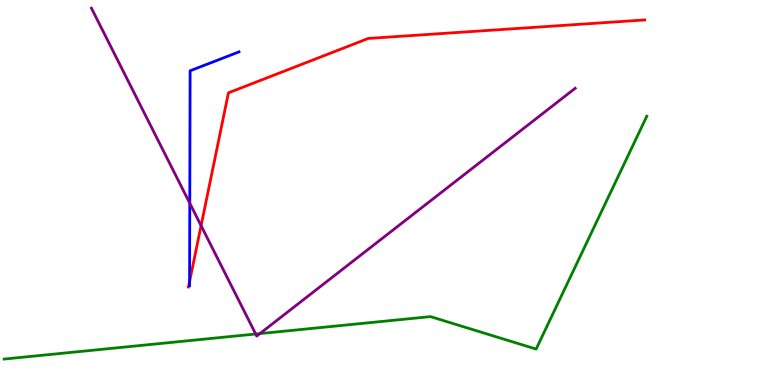[{'lines': ['blue', 'red'], 'intersections': [{'x': 2.45, 'y': 2.69}]}, {'lines': ['green', 'red'], 'intersections': []}, {'lines': ['purple', 'red'], 'intersections': [{'x': 2.59, 'y': 4.14}]}, {'lines': ['blue', 'green'], 'intersections': []}, {'lines': ['blue', 'purple'], 'intersections': [{'x': 2.45, 'y': 4.72}]}, {'lines': ['green', 'purple'], 'intersections': [{'x': 3.3, 'y': 1.32}, {'x': 3.35, 'y': 1.34}]}]